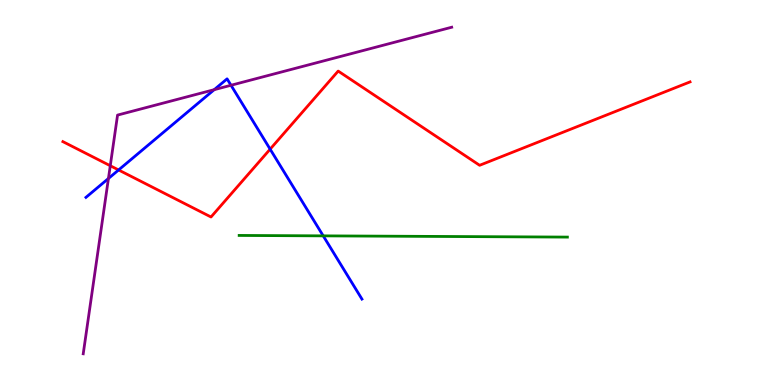[{'lines': ['blue', 'red'], 'intersections': [{'x': 1.53, 'y': 5.59}, {'x': 3.49, 'y': 6.13}]}, {'lines': ['green', 'red'], 'intersections': []}, {'lines': ['purple', 'red'], 'intersections': [{'x': 1.42, 'y': 5.7}]}, {'lines': ['blue', 'green'], 'intersections': [{'x': 4.17, 'y': 3.87}]}, {'lines': ['blue', 'purple'], 'intersections': [{'x': 1.4, 'y': 5.36}, {'x': 2.76, 'y': 7.67}, {'x': 2.98, 'y': 7.79}]}, {'lines': ['green', 'purple'], 'intersections': []}]